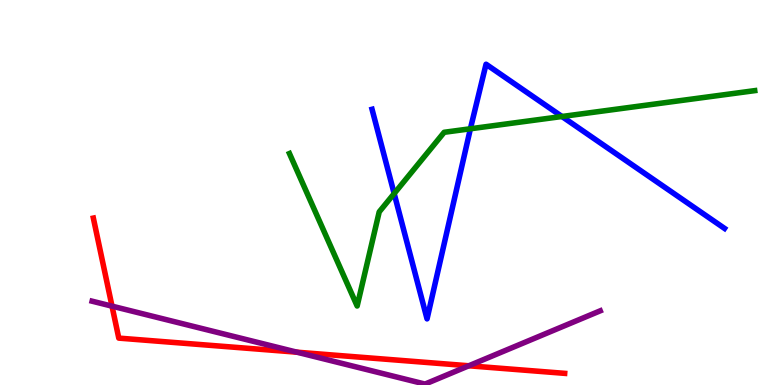[{'lines': ['blue', 'red'], 'intersections': []}, {'lines': ['green', 'red'], 'intersections': []}, {'lines': ['purple', 'red'], 'intersections': [{'x': 1.45, 'y': 2.05}, {'x': 3.83, 'y': 0.852}, {'x': 6.05, 'y': 0.499}]}, {'lines': ['blue', 'green'], 'intersections': [{'x': 5.09, 'y': 4.97}, {'x': 6.07, 'y': 6.66}, {'x': 7.25, 'y': 6.97}]}, {'lines': ['blue', 'purple'], 'intersections': []}, {'lines': ['green', 'purple'], 'intersections': []}]